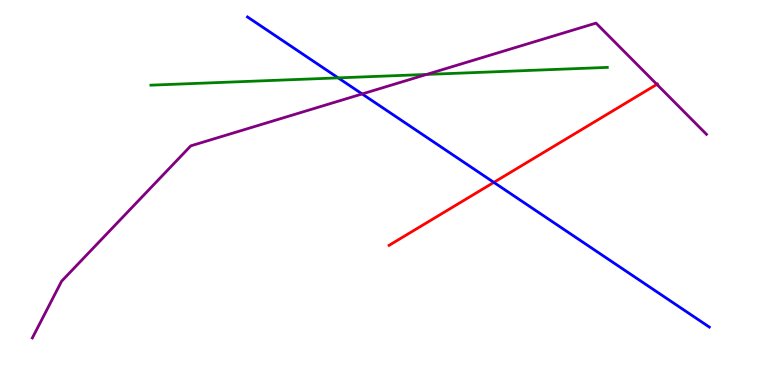[{'lines': ['blue', 'red'], 'intersections': [{'x': 6.37, 'y': 5.26}]}, {'lines': ['green', 'red'], 'intersections': []}, {'lines': ['purple', 'red'], 'intersections': [{'x': 8.48, 'y': 7.81}]}, {'lines': ['blue', 'green'], 'intersections': [{'x': 4.36, 'y': 7.98}]}, {'lines': ['blue', 'purple'], 'intersections': [{'x': 4.67, 'y': 7.56}]}, {'lines': ['green', 'purple'], 'intersections': [{'x': 5.5, 'y': 8.07}]}]